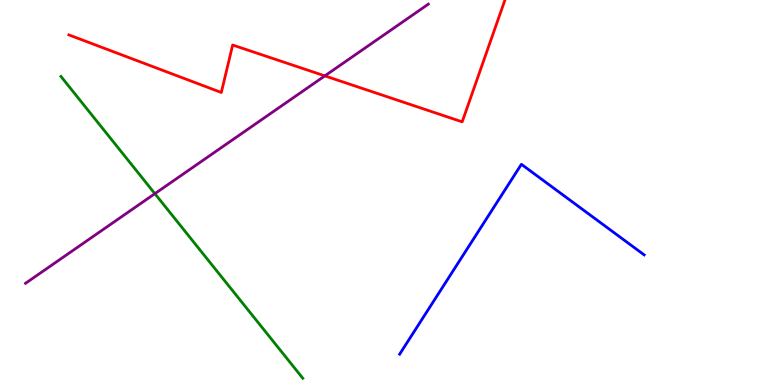[{'lines': ['blue', 'red'], 'intersections': []}, {'lines': ['green', 'red'], 'intersections': []}, {'lines': ['purple', 'red'], 'intersections': [{'x': 4.19, 'y': 8.03}]}, {'lines': ['blue', 'green'], 'intersections': []}, {'lines': ['blue', 'purple'], 'intersections': []}, {'lines': ['green', 'purple'], 'intersections': [{'x': 2.0, 'y': 4.97}]}]